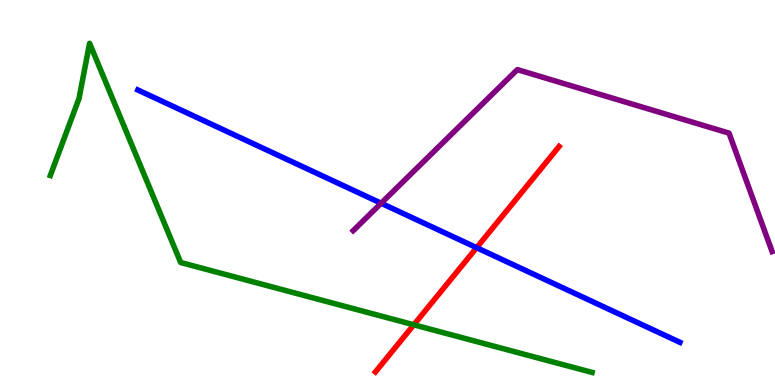[{'lines': ['blue', 'red'], 'intersections': [{'x': 6.15, 'y': 3.57}]}, {'lines': ['green', 'red'], 'intersections': [{'x': 5.34, 'y': 1.56}]}, {'lines': ['purple', 'red'], 'intersections': []}, {'lines': ['blue', 'green'], 'intersections': []}, {'lines': ['blue', 'purple'], 'intersections': [{'x': 4.92, 'y': 4.72}]}, {'lines': ['green', 'purple'], 'intersections': []}]